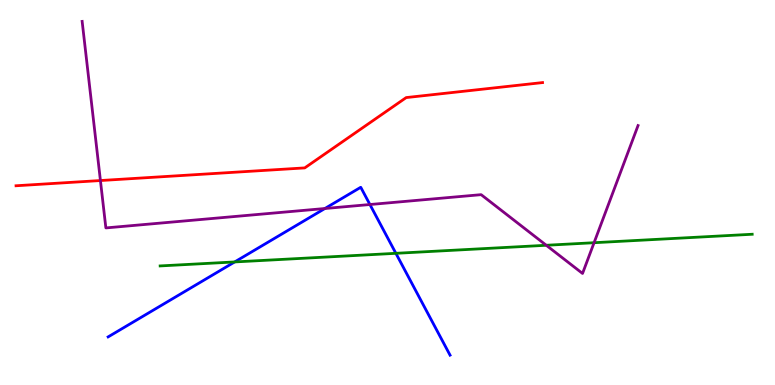[{'lines': ['blue', 'red'], 'intersections': []}, {'lines': ['green', 'red'], 'intersections': []}, {'lines': ['purple', 'red'], 'intersections': [{'x': 1.3, 'y': 5.31}]}, {'lines': ['blue', 'green'], 'intersections': [{'x': 3.03, 'y': 3.2}, {'x': 5.11, 'y': 3.42}]}, {'lines': ['blue', 'purple'], 'intersections': [{'x': 4.19, 'y': 4.58}, {'x': 4.77, 'y': 4.69}]}, {'lines': ['green', 'purple'], 'intersections': [{'x': 7.05, 'y': 3.63}, {'x': 7.67, 'y': 3.7}]}]